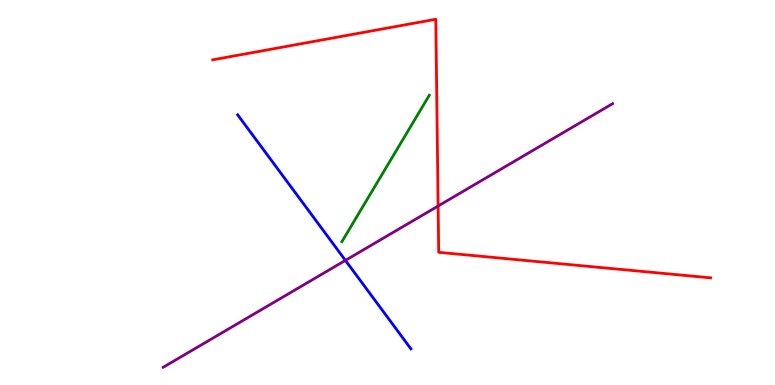[{'lines': ['blue', 'red'], 'intersections': []}, {'lines': ['green', 'red'], 'intersections': []}, {'lines': ['purple', 'red'], 'intersections': [{'x': 5.65, 'y': 4.65}]}, {'lines': ['blue', 'green'], 'intersections': []}, {'lines': ['blue', 'purple'], 'intersections': [{'x': 4.46, 'y': 3.24}]}, {'lines': ['green', 'purple'], 'intersections': []}]